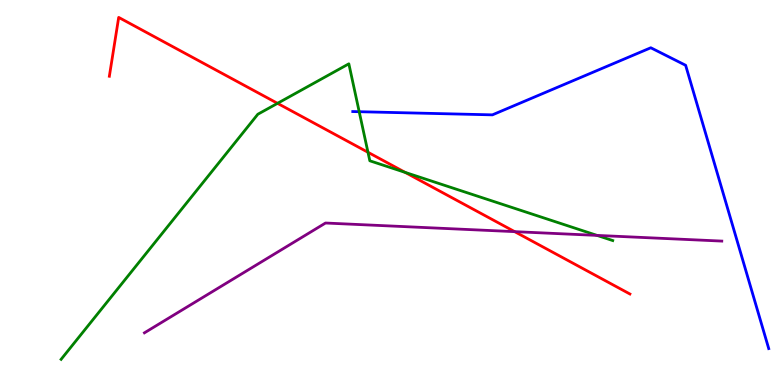[{'lines': ['blue', 'red'], 'intersections': []}, {'lines': ['green', 'red'], 'intersections': [{'x': 3.58, 'y': 7.32}, {'x': 4.75, 'y': 6.04}, {'x': 5.23, 'y': 5.52}]}, {'lines': ['purple', 'red'], 'intersections': [{'x': 6.64, 'y': 3.98}]}, {'lines': ['blue', 'green'], 'intersections': [{'x': 4.63, 'y': 7.1}]}, {'lines': ['blue', 'purple'], 'intersections': []}, {'lines': ['green', 'purple'], 'intersections': [{'x': 7.7, 'y': 3.89}]}]